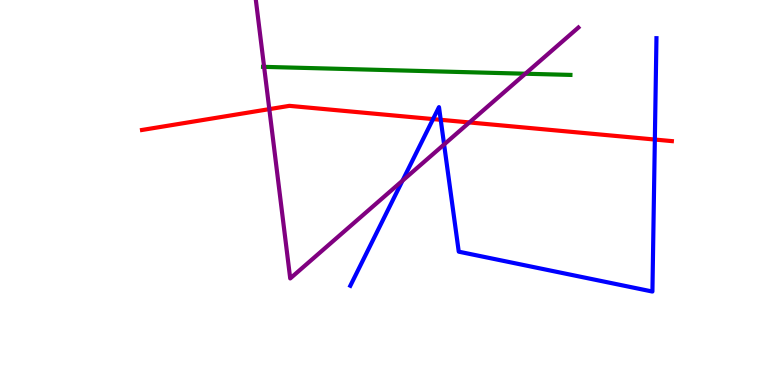[{'lines': ['blue', 'red'], 'intersections': [{'x': 5.59, 'y': 6.91}, {'x': 5.69, 'y': 6.89}, {'x': 8.45, 'y': 6.38}]}, {'lines': ['green', 'red'], 'intersections': []}, {'lines': ['purple', 'red'], 'intersections': [{'x': 3.48, 'y': 7.17}, {'x': 6.06, 'y': 6.82}]}, {'lines': ['blue', 'green'], 'intersections': []}, {'lines': ['blue', 'purple'], 'intersections': [{'x': 5.19, 'y': 5.31}, {'x': 5.73, 'y': 6.25}]}, {'lines': ['green', 'purple'], 'intersections': [{'x': 3.41, 'y': 8.26}, {'x': 6.78, 'y': 8.09}]}]